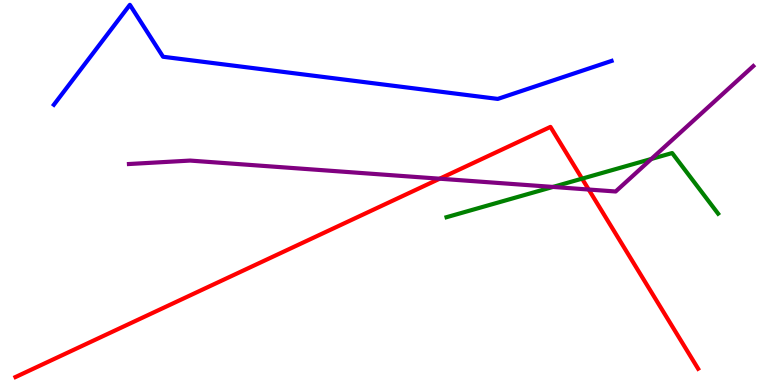[{'lines': ['blue', 'red'], 'intersections': []}, {'lines': ['green', 'red'], 'intersections': [{'x': 7.51, 'y': 5.36}]}, {'lines': ['purple', 'red'], 'intersections': [{'x': 5.67, 'y': 5.36}, {'x': 7.6, 'y': 5.08}]}, {'lines': ['blue', 'green'], 'intersections': []}, {'lines': ['blue', 'purple'], 'intersections': []}, {'lines': ['green', 'purple'], 'intersections': [{'x': 7.14, 'y': 5.14}, {'x': 8.4, 'y': 5.87}]}]